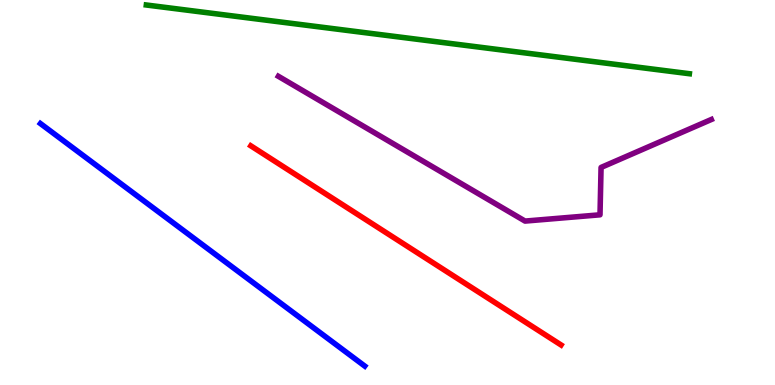[{'lines': ['blue', 'red'], 'intersections': []}, {'lines': ['green', 'red'], 'intersections': []}, {'lines': ['purple', 'red'], 'intersections': []}, {'lines': ['blue', 'green'], 'intersections': []}, {'lines': ['blue', 'purple'], 'intersections': []}, {'lines': ['green', 'purple'], 'intersections': []}]